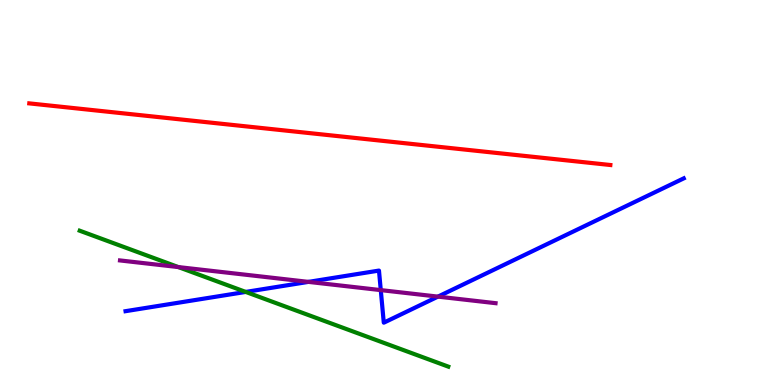[{'lines': ['blue', 'red'], 'intersections': []}, {'lines': ['green', 'red'], 'intersections': []}, {'lines': ['purple', 'red'], 'intersections': []}, {'lines': ['blue', 'green'], 'intersections': [{'x': 3.17, 'y': 2.42}]}, {'lines': ['blue', 'purple'], 'intersections': [{'x': 3.98, 'y': 2.68}, {'x': 4.91, 'y': 2.46}, {'x': 5.65, 'y': 2.3}]}, {'lines': ['green', 'purple'], 'intersections': [{'x': 2.3, 'y': 3.06}]}]